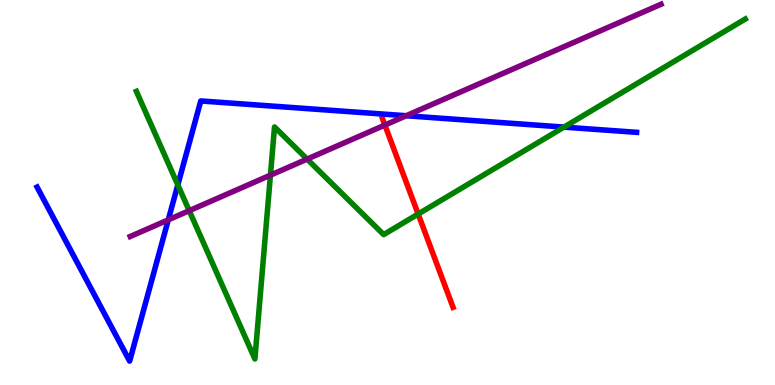[{'lines': ['blue', 'red'], 'intersections': []}, {'lines': ['green', 'red'], 'intersections': [{'x': 5.4, 'y': 4.44}]}, {'lines': ['purple', 'red'], 'intersections': [{'x': 4.97, 'y': 6.75}]}, {'lines': ['blue', 'green'], 'intersections': [{'x': 2.29, 'y': 5.2}, {'x': 7.28, 'y': 6.7}]}, {'lines': ['blue', 'purple'], 'intersections': [{'x': 2.17, 'y': 4.29}, {'x': 5.24, 'y': 6.99}]}, {'lines': ['green', 'purple'], 'intersections': [{'x': 2.44, 'y': 4.53}, {'x': 3.49, 'y': 5.45}, {'x': 3.96, 'y': 5.87}]}]